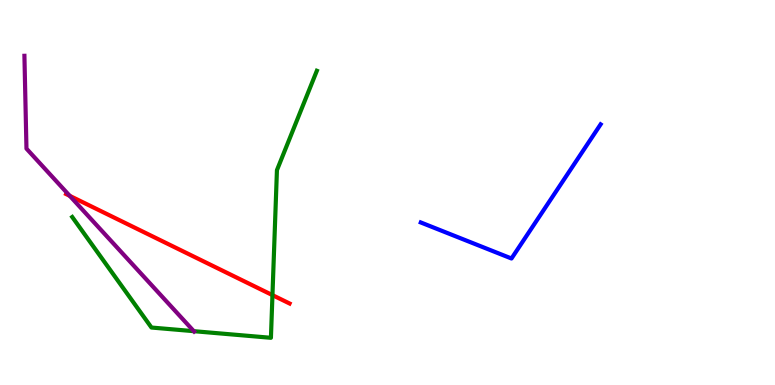[{'lines': ['blue', 'red'], 'intersections': []}, {'lines': ['green', 'red'], 'intersections': [{'x': 3.52, 'y': 2.33}]}, {'lines': ['purple', 'red'], 'intersections': [{'x': 0.9, 'y': 4.91}]}, {'lines': ['blue', 'green'], 'intersections': []}, {'lines': ['blue', 'purple'], 'intersections': []}, {'lines': ['green', 'purple'], 'intersections': [{'x': 2.5, 'y': 1.4}]}]